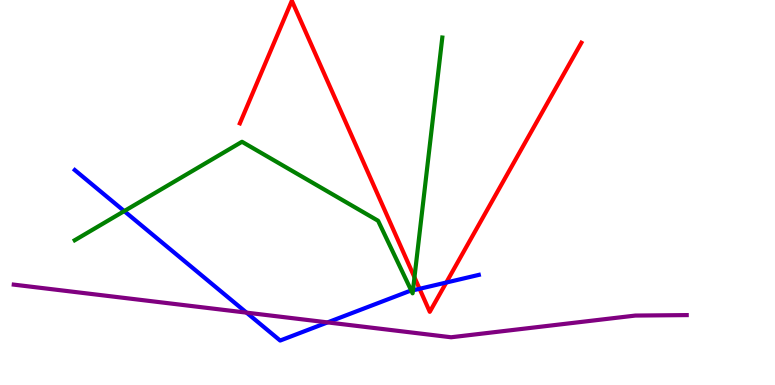[{'lines': ['blue', 'red'], 'intersections': [{'x': 5.41, 'y': 2.5}, {'x': 5.76, 'y': 2.66}]}, {'lines': ['green', 'red'], 'intersections': [{'x': 5.35, 'y': 2.8}]}, {'lines': ['purple', 'red'], 'intersections': []}, {'lines': ['blue', 'green'], 'intersections': [{'x': 1.6, 'y': 4.52}, {'x': 5.31, 'y': 2.45}, {'x': 5.33, 'y': 2.46}]}, {'lines': ['blue', 'purple'], 'intersections': [{'x': 3.18, 'y': 1.88}, {'x': 4.23, 'y': 1.63}]}, {'lines': ['green', 'purple'], 'intersections': []}]